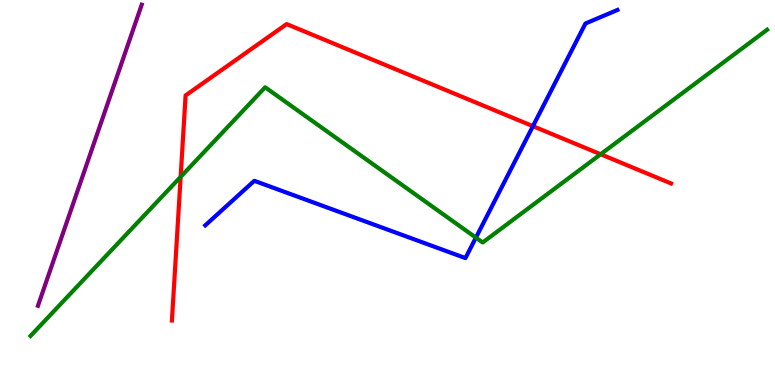[{'lines': ['blue', 'red'], 'intersections': [{'x': 6.88, 'y': 6.72}]}, {'lines': ['green', 'red'], 'intersections': [{'x': 2.33, 'y': 5.41}, {'x': 7.75, 'y': 5.99}]}, {'lines': ['purple', 'red'], 'intersections': []}, {'lines': ['blue', 'green'], 'intersections': [{'x': 6.14, 'y': 3.83}]}, {'lines': ['blue', 'purple'], 'intersections': []}, {'lines': ['green', 'purple'], 'intersections': []}]